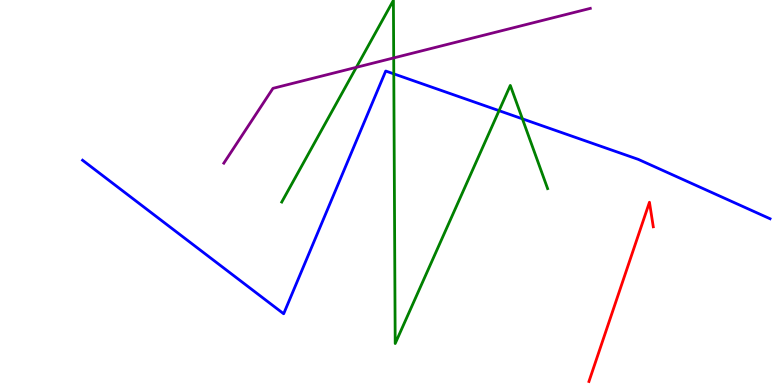[{'lines': ['blue', 'red'], 'intersections': []}, {'lines': ['green', 'red'], 'intersections': []}, {'lines': ['purple', 'red'], 'intersections': []}, {'lines': ['blue', 'green'], 'intersections': [{'x': 5.08, 'y': 8.08}, {'x': 6.44, 'y': 7.13}, {'x': 6.74, 'y': 6.91}]}, {'lines': ['blue', 'purple'], 'intersections': []}, {'lines': ['green', 'purple'], 'intersections': [{'x': 4.6, 'y': 8.25}, {'x': 5.08, 'y': 8.5}]}]